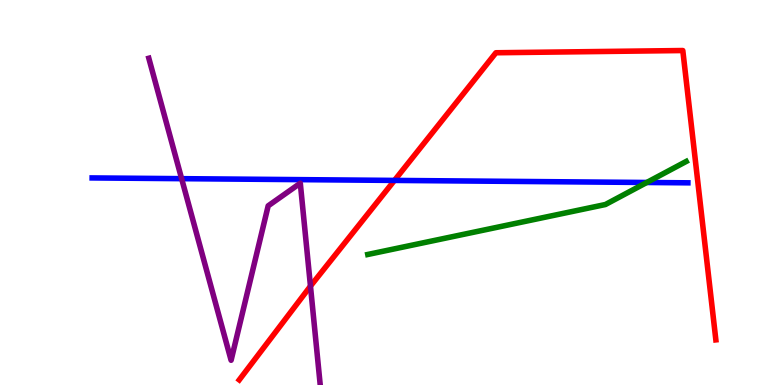[{'lines': ['blue', 'red'], 'intersections': [{'x': 5.09, 'y': 5.31}]}, {'lines': ['green', 'red'], 'intersections': []}, {'lines': ['purple', 'red'], 'intersections': [{'x': 4.01, 'y': 2.57}]}, {'lines': ['blue', 'green'], 'intersections': [{'x': 8.35, 'y': 5.26}]}, {'lines': ['blue', 'purple'], 'intersections': [{'x': 2.34, 'y': 5.36}]}, {'lines': ['green', 'purple'], 'intersections': []}]